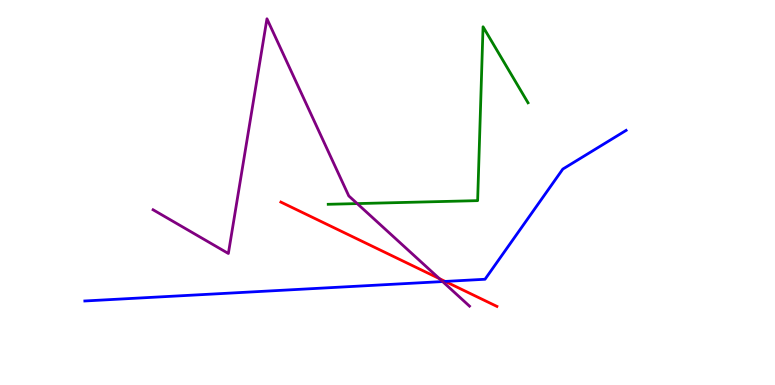[{'lines': ['blue', 'red'], 'intersections': [{'x': 5.74, 'y': 2.69}]}, {'lines': ['green', 'red'], 'intersections': []}, {'lines': ['purple', 'red'], 'intersections': [{'x': 5.67, 'y': 2.76}]}, {'lines': ['blue', 'green'], 'intersections': []}, {'lines': ['blue', 'purple'], 'intersections': [{'x': 5.71, 'y': 2.69}]}, {'lines': ['green', 'purple'], 'intersections': [{'x': 4.61, 'y': 4.71}]}]